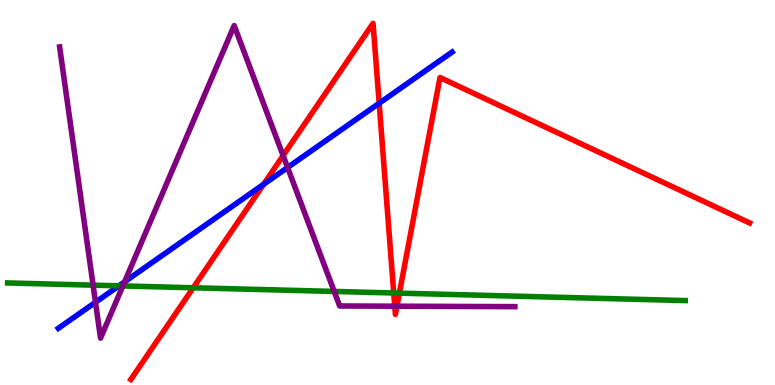[{'lines': ['blue', 'red'], 'intersections': [{'x': 3.4, 'y': 5.21}, {'x': 4.89, 'y': 7.32}]}, {'lines': ['green', 'red'], 'intersections': [{'x': 2.49, 'y': 2.53}, {'x': 5.08, 'y': 2.39}, {'x': 5.15, 'y': 2.39}]}, {'lines': ['purple', 'red'], 'intersections': [{'x': 3.65, 'y': 5.96}, {'x': 5.09, 'y': 2.05}, {'x': 5.12, 'y': 2.05}]}, {'lines': ['blue', 'green'], 'intersections': [{'x': 1.53, 'y': 2.58}]}, {'lines': ['blue', 'purple'], 'intersections': [{'x': 1.23, 'y': 2.15}, {'x': 1.61, 'y': 2.68}, {'x': 3.71, 'y': 5.65}]}, {'lines': ['green', 'purple'], 'intersections': [{'x': 1.2, 'y': 2.59}, {'x': 1.59, 'y': 2.57}, {'x': 4.31, 'y': 2.43}]}]